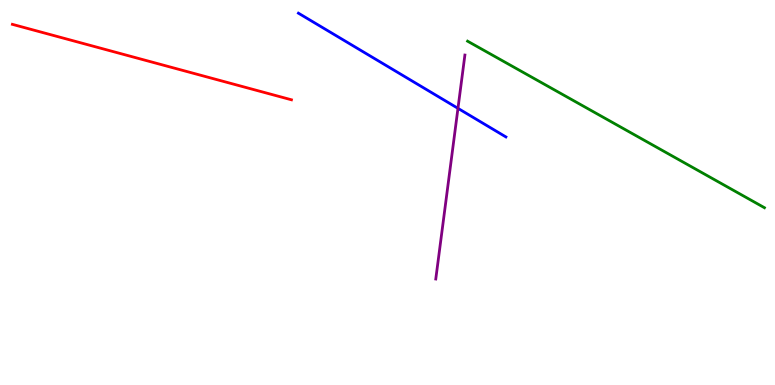[{'lines': ['blue', 'red'], 'intersections': []}, {'lines': ['green', 'red'], 'intersections': []}, {'lines': ['purple', 'red'], 'intersections': []}, {'lines': ['blue', 'green'], 'intersections': []}, {'lines': ['blue', 'purple'], 'intersections': [{'x': 5.91, 'y': 7.19}]}, {'lines': ['green', 'purple'], 'intersections': []}]